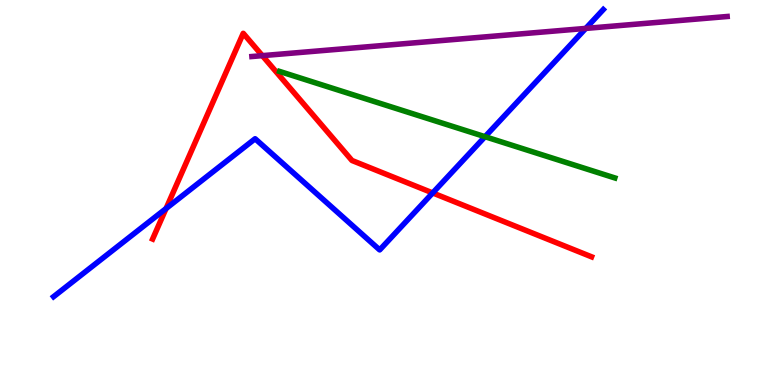[{'lines': ['blue', 'red'], 'intersections': [{'x': 2.14, 'y': 4.58}, {'x': 5.58, 'y': 4.99}]}, {'lines': ['green', 'red'], 'intersections': []}, {'lines': ['purple', 'red'], 'intersections': [{'x': 3.38, 'y': 8.55}]}, {'lines': ['blue', 'green'], 'intersections': [{'x': 6.26, 'y': 6.45}]}, {'lines': ['blue', 'purple'], 'intersections': [{'x': 7.56, 'y': 9.26}]}, {'lines': ['green', 'purple'], 'intersections': []}]